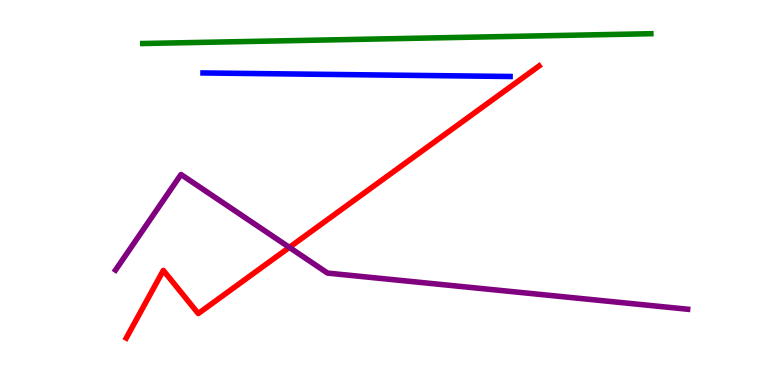[{'lines': ['blue', 'red'], 'intersections': []}, {'lines': ['green', 'red'], 'intersections': []}, {'lines': ['purple', 'red'], 'intersections': [{'x': 3.73, 'y': 3.57}]}, {'lines': ['blue', 'green'], 'intersections': []}, {'lines': ['blue', 'purple'], 'intersections': []}, {'lines': ['green', 'purple'], 'intersections': []}]